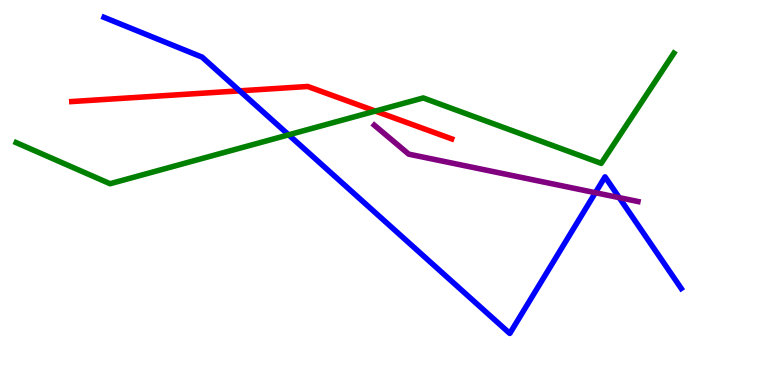[{'lines': ['blue', 'red'], 'intersections': [{'x': 3.09, 'y': 7.64}]}, {'lines': ['green', 'red'], 'intersections': [{'x': 4.84, 'y': 7.11}]}, {'lines': ['purple', 'red'], 'intersections': []}, {'lines': ['blue', 'green'], 'intersections': [{'x': 3.72, 'y': 6.5}]}, {'lines': ['blue', 'purple'], 'intersections': [{'x': 7.68, 'y': 4.99}, {'x': 7.99, 'y': 4.87}]}, {'lines': ['green', 'purple'], 'intersections': []}]